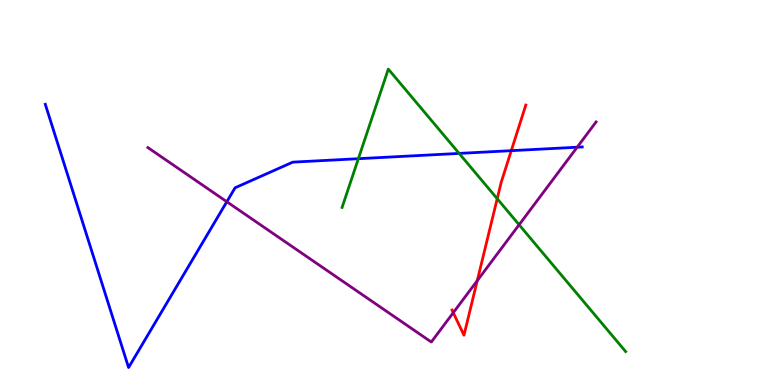[{'lines': ['blue', 'red'], 'intersections': [{'x': 6.6, 'y': 6.09}]}, {'lines': ['green', 'red'], 'intersections': [{'x': 6.42, 'y': 4.84}]}, {'lines': ['purple', 'red'], 'intersections': [{'x': 5.85, 'y': 1.88}, {'x': 6.16, 'y': 2.71}]}, {'lines': ['blue', 'green'], 'intersections': [{'x': 4.62, 'y': 5.88}, {'x': 5.92, 'y': 6.02}]}, {'lines': ['blue', 'purple'], 'intersections': [{'x': 2.93, 'y': 4.76}, {'x': 7.45, 'y': 6.18}]}, {'lines': ['green', 'purple'], 'intersections': [{'x': 6.7, 'y': 4.16}]}]